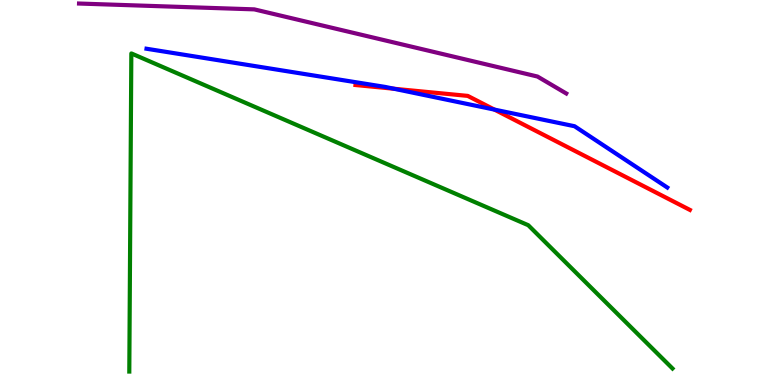[{'lines': ['blue', 'red'], 'intersections': [{'x': 5.08, 'y': 7.69}, {'x': 6.38, 'y': 7.15}]}, {'lines': ['green', 'red'], 'intersections': []}, {'lines': ['purple', 'red'], 'intersections': []}, {'lines': ['blue', 'green'], 'intersections': []}, {'lines': ['blue', 'purple'], 'intersections': []}, {'lines': ['green', 'purple'], 'intersections': []}]